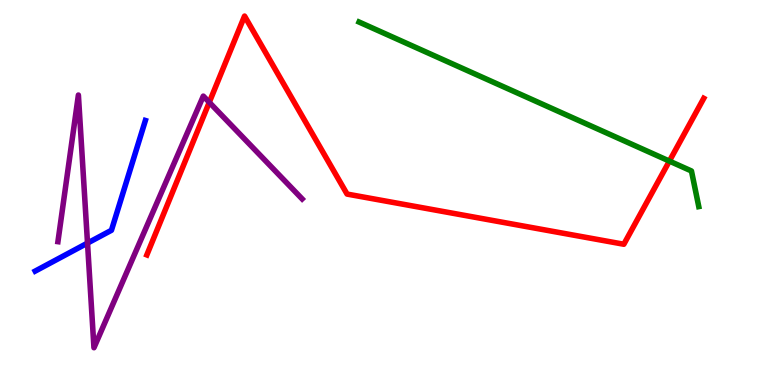[{'lines': ['blue', 'red'], 'intersections': []}, {'lines': ['green', 'red'], 'intersections': [{'x': 8.64, 'y': 5.82}]}, {'lines': ['purple', 'red'], 'intersections': [{'x': 2.7, 'y': 7.34}]}, {'lines': ['blue', 'green'], 'intersections': []}, {'lines': ['blue', 'purple'], 'intersections': [{'x': 1.13, 'y': 3.69}]}, {'lines': ['green', 'purple'], 'intersections': []}]